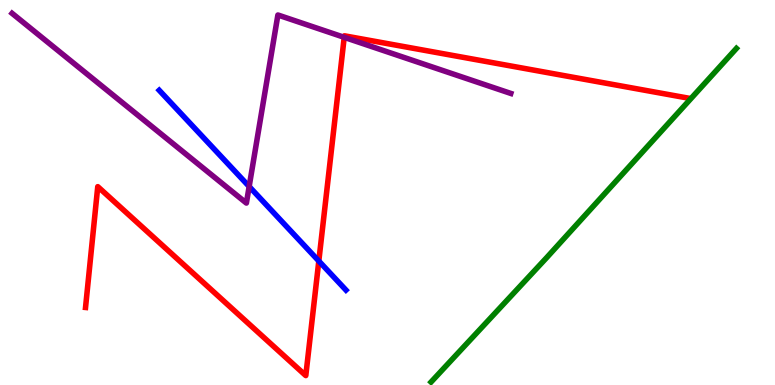[{'lines': ['blue', 'red'], 'intersections': [{'x': 4.11, 'y': 3.22}]}, {'lines': ['green', 'red'], 'intersections': []}, {'lines': ['purple', 'red'], 'intersections': [{'x': 4.44, 'y': 9.03}]}, {'lines': ['blue', 'green'], 'intersections': []}, {'lines': ['blue', 'purple'], 'intersections': [{'x': 3.22, 'y': 5.16}]}, {'lines': ['green', 'purple'], 'intersections': []}]